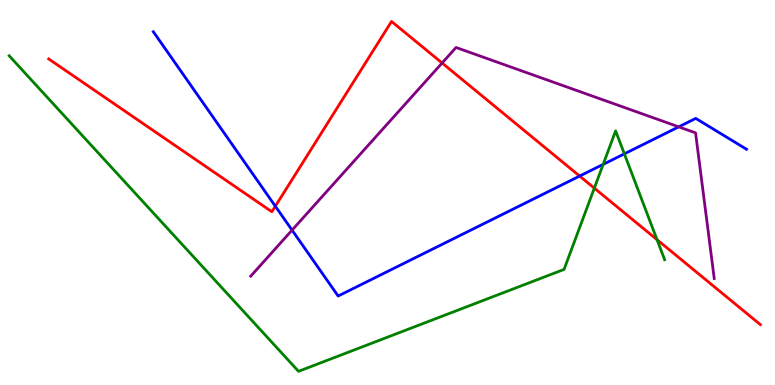[{'lines': ['blue', 'red'], 'intersections': [{'x': 3.55, 'y': 4.64}, {'x': 7.48, 'y': 5.43}]}, {'lines': ['green', 'red'], 'intersections': [{'x': 7.67, 'y': 5.11}, {'x': 8.48, 'y': 3.77}]}, {'lines': ['purple', 'red'], 'intersections': [{'x': 5.7, 'y': 8.36}]}, {'lines': ['blue', 'green'], 'intersections': [{'x': 7.78, 'y': 5.73}, {'x': 8.06, 'y': 6.0}]}, {'lines': ['blue', 'purple'], 'intersections': [{'x': 3.77, 'y': 4.02}, {'x': 8.76, 'y': 6.71}]}, {'lines': ['green', 'purple'], 'intersections': []}]